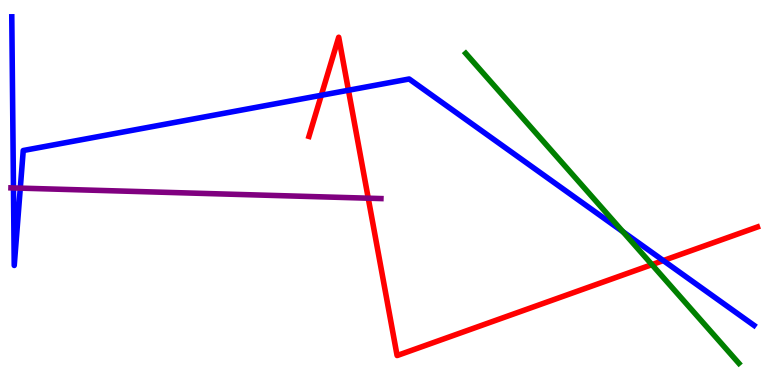[{'lines': ['blue', 'red'], 'intersections': [{'x': 4.15, 'y': 7.53}, {'x': 4.5, 'y': 7.66}, {'x': 8.56, 'y': 3.23}]}, {'lines': ['green', 'red'], 'intersections': [{'x': 8.41, 'y': 3.13}]}, {'lines': ['purple', 'red'], 'intersections': [{'x': 4.75, 'y': 4.85}]}, {'lines': ['blue', 'green'], 'intersections': [{'x': 8.04, 'y': 3.98}]}, {'lines': ['blue', 'purple'], 'intersections': [{'x': 0.174, 'y': 5.12}, {'x': 0.262, 'y': 5.11}]}, {'lines': ['green', 'purple'], 'intersections': []}]